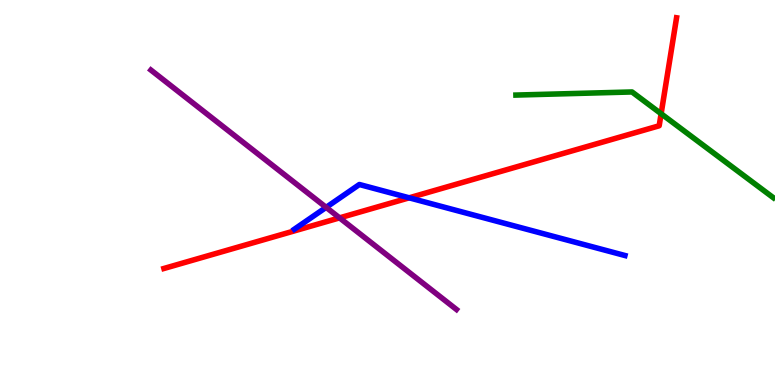[{'lines': ['blue', 'red'], 'intersections': [{'x': 5.28, 'y': 4.86}]}, {'lines': ['green', 'red'], 'intersections': [{'x': 8.53, 'y': 7.05}]}, {'lines': ['purple', 'red'], 'intersections': [{'x': 4.38, 'y': 4.34}]}, {'lines': ['blue', 'green'], 'intersections': []}, {'lines': ['blue', 'purple'], 'intersections': [{'x': 4.21, 'y': 4.61}]}, {'lines': ['green', 'purple'], 'intersections': []}]